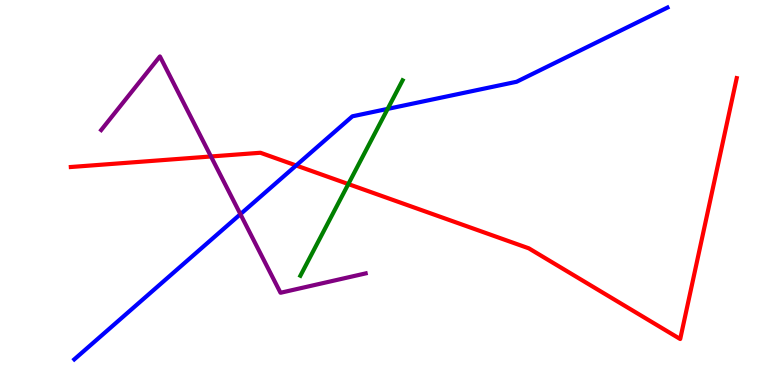[{'lines': ['blue', 'red'], 'intersections': [{'x': 3.82, 'y': 5.7}]}, {'lines': ['green', 'red'], 'intersections': [{'x': 4.49, 'y': 5.22}]}, {'lines': ['purple', 'red'], 'intersections': [{'x': 2.72, 'y': 5.94}]}, {'lines': ['blue', 'green'], 'intersections': [{'x': 5.0, 'y': 7.17}]}, {'lines': ['blue', 'purple'], 'intersections': [{'x': 3.1, 'y': 4.44}]}, {'lines': ['green', 'purple'], 'intersections': []}]